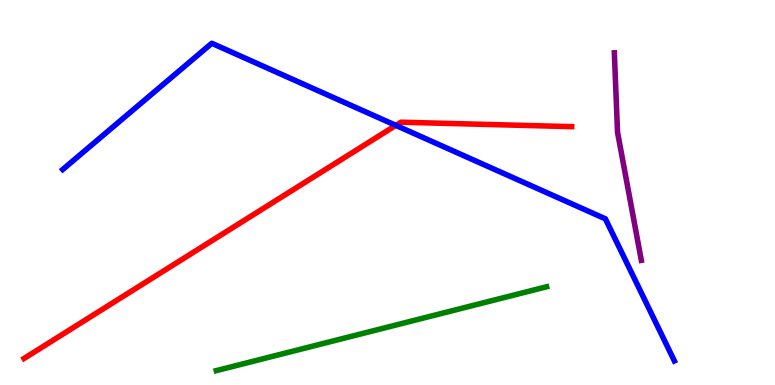[{'lines': ['blue', 'red'], 'intersections': [{'x': 5.11, 'y': 6.74}]}, {'lines': ['green', 'red'], 'intersections': []}, {'lines': ['purple', 'red'], 'intersections': []}, {'lines': ['blue', 'green'], 'intersections': []}, {'lines': ['blue', 'purple'], 'intersections': []}, {'lines': ['green', 'purple'], 'intersections': []}]